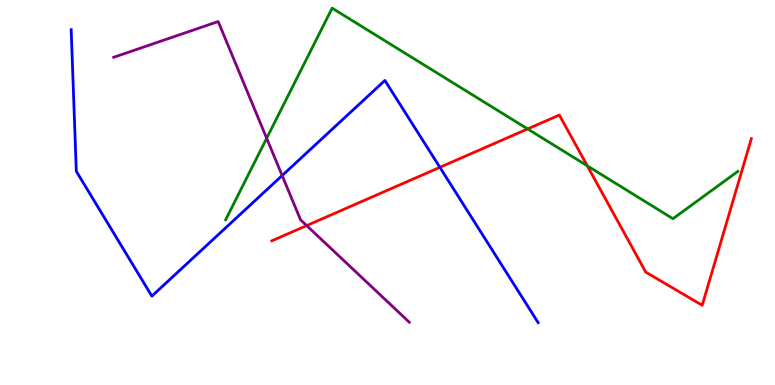[{'lines': ['blue', 'red'], 'intersections': [{'x': 5.68, 'y': 5.65}]}, {'lines': ['green', 'red'], 'intersections': [{'x': 6.81, 'y': 6.65}, {'x': 7.58, 'y': 5.69}]}, {'lines': ['purple', 'red'], 'intersections': [{'x': 3.96, 'y': 4.14}]}, {'lines': ['blue', 'green'], 'intersections': []}, {'lines': ['blue', 'purple'], 'intersections': [{'x': 3.64, 'y': 5.44}]}, {'lines': ['green', 'purple'], 'intersections': [{'x': 3.44, 'y': 6.41}]}]